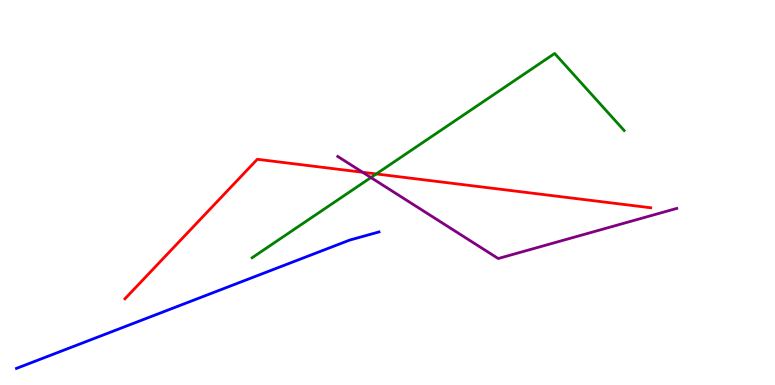[{'lines': ['blue', 'red'], 'intersections': []}, {'lines': ['green', 'red'], 'intersections': [{'x': 4.85, 'y': 5.48}]}, {'lines': ['purple', 'red'], 'intersections': [{'x': 4.68, 'y': 5.53}]}, {'lines': ['blue', 'green'], 'intersections': []}, {'lines': ['blue', 'purple'], 'intersections': []}, {'lines': ['green', 'purple'], 'intersections': [{'x': 4.79, 'y': 5.39}]}]